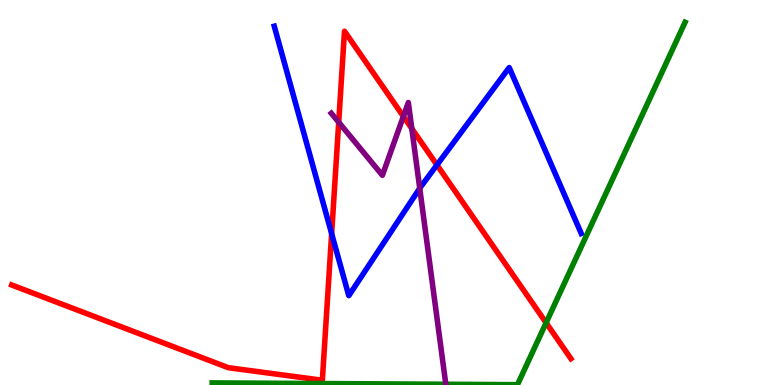[{'lines': ['blue', 'red'], 'intersections': [{'x': 4.28, 'y': 3.93}, {'x': 5.64, 'y': 5.72}]}, {'lines': ['green', 'red'], 'intersections': [{'x': 7.05, 'y': 1.62}]}, {'lines': ['purple', 'red'], 'intersections': [{'x': 4.37, 'y': 6.82}, {'x': 5.2, 'y': 6.98}, {'x': 5.31, 'y': 6.66}]}, {'lines': ['blue', 'green'], 'intersections': []}, {'lines': ['blue', 'purple'], 'intersections': [{'x': 5.42, 'y': 5.11}]}, {'lines': ['green', 'purple'], 'intersections': [{'x': 5.75, 'y': 0.0193}]}]